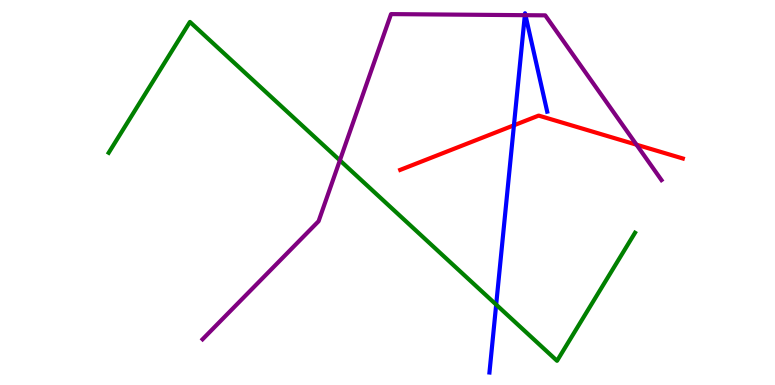[{'lines': ['blue', 'red'], 'intersections': [{'x': 6.63, 'y': 6.75}]}, {'lines': ['green', 'red'], 'intersections': []}, {'lines': ['purple', 'red'], 'intersections': [{'x': 8.21, 'y': 6.24}]}, {'lines': ['blue', 'green'], 'intersections': [{'x': 6.4, 'y': 2.09}]}, {'lines': ['blue', 'purple'], 'intersections': [{'x': 6.77, 'y': 9.61}, {'x': 6.78, 'y': 9.61}]}, {'lines': ['green', 'purple'], 'intersections': [{'x': 4.39, 'y': 5.84}]}]